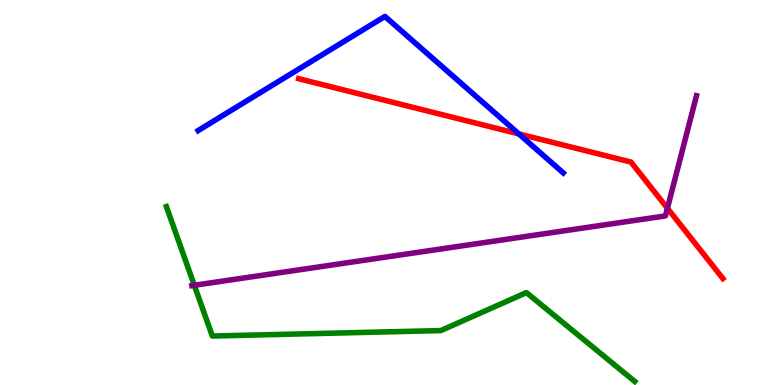[{'lines': ['blue', 'red'], 'intersections': [{'x': 6.69, 'y': 6.52}]}, {'lines': ['green', 'red'], 'intersections': []}, {'lines': ['purple', 'red'], 'intersections': [{'x': 8.61, 'y': 4.59}]}, {'lines': ['blue', 'green'], 'intersections': []}, {'lines': ['blue', 'purple'], 'intersections': []}, {'lines': ['green', 'purple'], 'intersections': [{'x': 2.51, 'y': 2.59}]}]